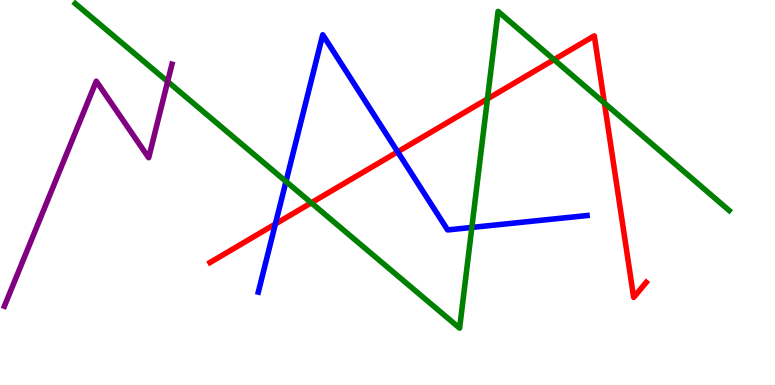[{'lines': ['blue', 'red'], 'intersections': [{'x': 3.55, 'y': 4.18}, {'x': 5.13, 'y': 6.06}]}, {'lines': ['green', 'red'], 'intersections': [{'x': 4.02, 'y': 4.73}, {'x': 6.29, 'y': 7.43}, {'x': 7.15, 'y': 8.45}, {'x': 7.8, 'y': 7.32}]}, {'lines': ['purple', 'red'], 'intersections': []}, {'lines': ['blue', 'green'], 'intersections': [{'x': 3.69, 'y': 5.29}, {'x': 6.09, 'y': 4.09}]}, {'lines': ['blue', 'purple'], 'intersections': []}, {'lines': ['green', 'purple'], 'intersections': [{'x': 2.16, 'y': 7.88}]}]